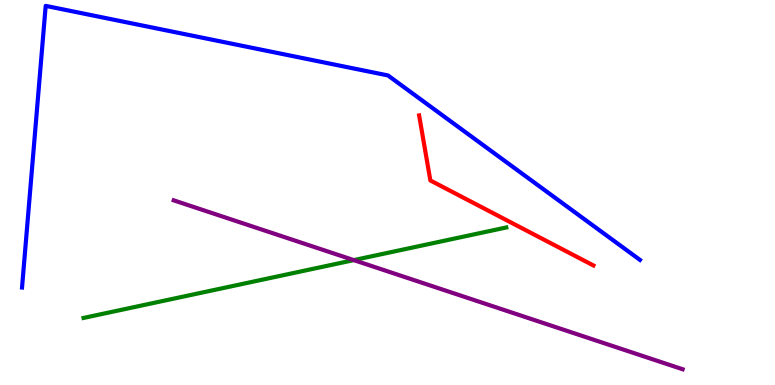[{'lines': ['blue', 'red'], 'intersections': []}, {'lines': ['green', 'red'], 'intersections': []}, {'lines': ['purple', 'red'], 'intersections': []}, {'lines': ['blue', 'green'], 'intersections': []}, {'lines': ['blue', 'purple'], 'intersections': []}, {'lines': ['green', 'purple'], 'intersections': [{'x': 4.57, 'y': 3.24}]}]